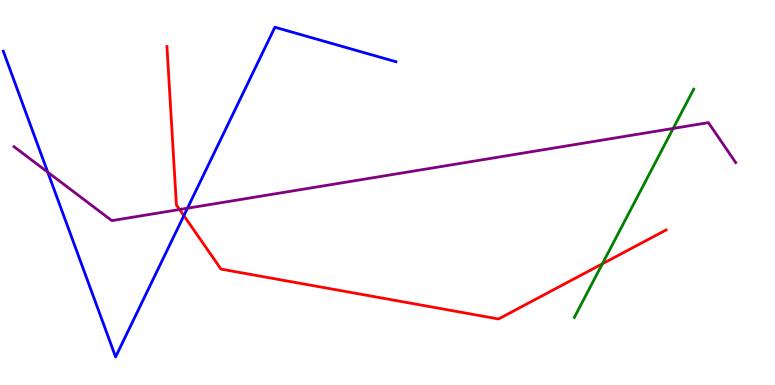[{'lines': ['blue', 'red'], 'intersections': [{'x': 2.37, 'y': 4.4}]}, {'lines': ['green', 'red'], 'intersections': [{'x': 7.77, 'y': 3.15}]}, {'lines': ['purple', 'red'], 'intersections': [{'x': 2.32, 'y': 4.56}]}, {'lines': ['blue', 'green'], 'intersections': []}, {'lines': ['blue', 'purple'], 'intersections': [{'x': 0.616, 'y': 5.53}, {'x': 2.42, 'y': 4.59}]}, {'lines': ['green', 'purple'], 'intersections': [{'x': 8.69, 'y': 6.66}]}]